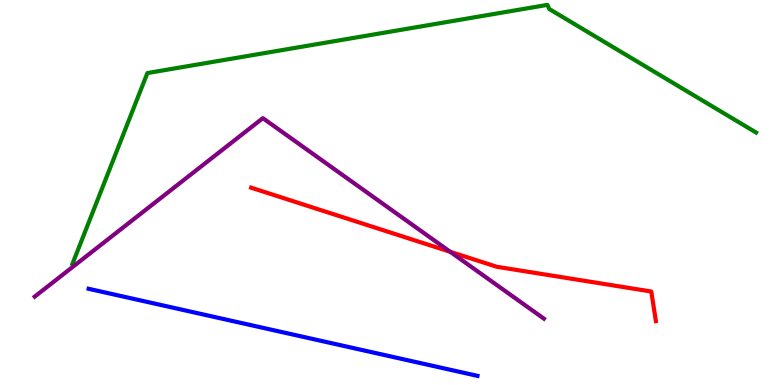[{'lines': ['blue', 'red'], 'intersections': []}, {'lines': ['green', 'red'], 'intersections': []}, {'lines': ['purple', 'red'], 'intersections': [{'x': 5.81, 'y': 3.46}]}, {'lines': ['blue', 'green'], 'intersections': []}, {'lines': ['blue', 'purple'], 'intersections': []}, {'lines': ['green', 'purple'], 'intersections': []}]